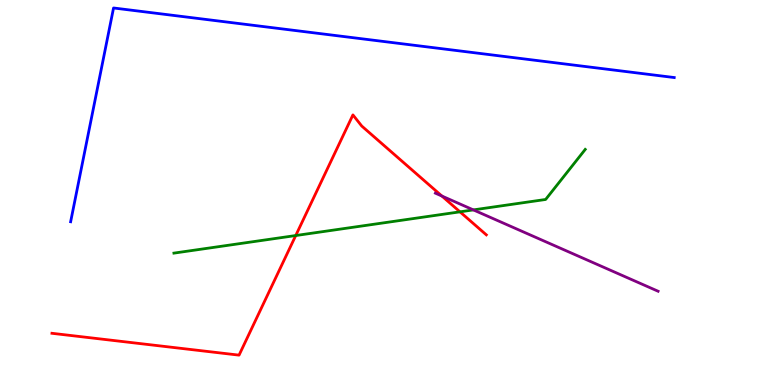[{'lines': ['blue', 'red'], 'intersections': []}, {'lines': ['green', 'red'], 'intersections': [{'x': 3.82, 'y': 3.88}, {'x': 5.94, 'y': 4.5}]}, {'lines': ['purple', 'red'], 'intersections': [{'x': 5.7, 'y': 4.91}]}, {'lines': ['blue', 'green'], 'intersections': []}, {'lines': ['blue', 'purple'], 'intersections': []}, {'lines': ['green', 'purple'], 'intersections': [{'x': 6.11, 'y': 4.55}]}]